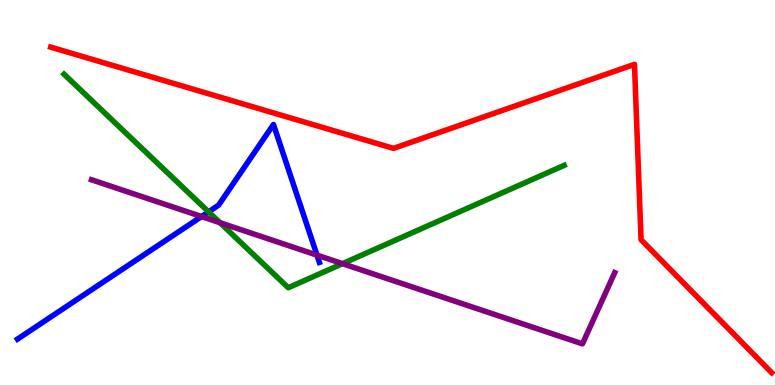[{'lines': ['blue', 'red'], 'intersections': []}, {'lines': ['green', 'red'], 'intersections': []}, {'lines': ['purple', 'red'], 'intersections': []}, {'lines': ['blue', 'green'], 'intersections': [{'x': 2.69, 'y': 4.5}]}, {'lines': ['blue', 'purple'], 'intersections': [{'x': 2.6, 'y': 4.38}, {'x': 4.09, 'y': 3.37}]}, {'lines': ['green', 'purple'], 'intersections': [{'x': 2.84, 'y': 4.22}, {'x': 4.42, 'y': 3.15}]}]